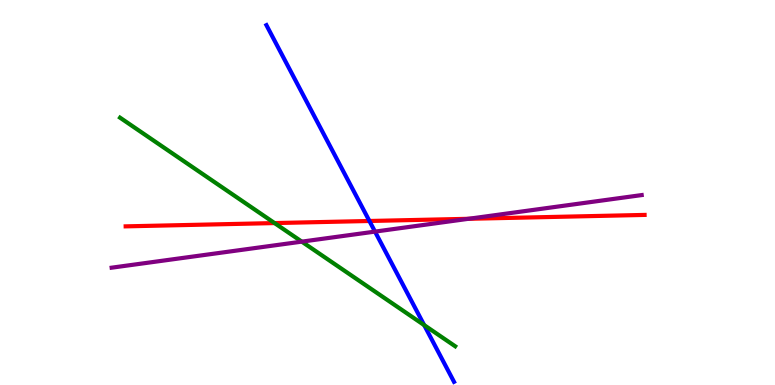[{'lines': ['blue', 'red'], 'intersections': [{'x': 4.77, 'y': 4.26}]}, {'lines': ['green', 'red'], 'intersections': [{'x': 3.54, 'y': 4.21}]}, {'lines': ['purple', 'red'], 'intersections': [{'x': 6.05, 'y': 4.32}]}, {'lines': ['blue', 'green'], 'intersections': [{'x': 5.47, 'y': 1.56}]}, {'lines': ['blue', 'purple'], 'intersections': [{'x': 4.84, 'y': 3.98}]}, {'lines': ['green', 'purple'], 'intersections': [{'x': 3.89, 'y': 3.72}]}]